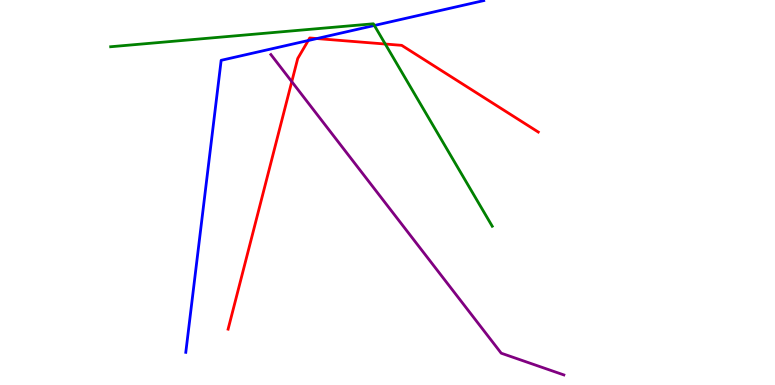[{'lines': ['blue', 'red'], 'intersections': [{'x': 3.98, 'y': 8.95}, {'x': 4.09, 'y': 9.0}]}, {'lines': ['green', 'red'], 'intersections': [{'x': 4.97, 'y': 8.86}]}, {'lines': ['purple', 'red'], 'intersections': [{'x': 3.76, 'y': 7.88}]}, {'lines': ['blue', 'green'], 'intersections': [{'x': 4.83, 'y': 9.34}]}, {'lines': ['blue', 'purple'], 'intersections': []}, {'lines': ['green', 'purple'], 'intersections': []}]